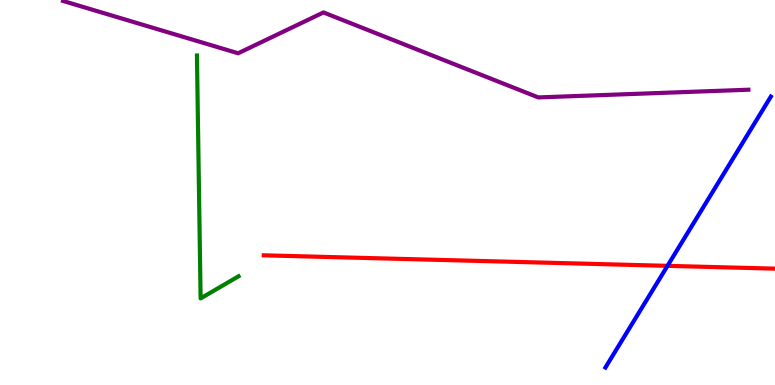[{'lines': ['blue', 'red'], 'intersections': [{'x': 8.61, 'y': 3.09}]}, {'lines': ['green', 'red'], 'intersections': []}, {'lines': ['purple', 'red'], 'intersections': []}, {'lines': ['blue', 'green'], 'intersections': []}, {'lines': ['blue', 'purple'], 'intersections': []}, {'lines': ['green', 'purple'], 'intersections': []}]